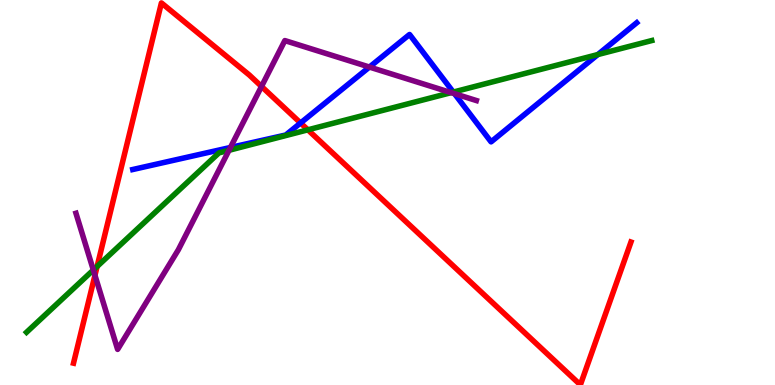[{'lines': ['blue', 'red'], 'intersections': [{'x': 3.88, 'y': 6.81}]}, {'lines': ['green', 'red'], 'intersections': [{'x': 1.25, 'y': 3.08}, {'x': 3.97, 'y': 6.63}]}, {'lines': ['purple', 'red'], 'intersections': [{'x': 1.23, 'y': 2.85}, {'x': 3.37, 'y': 7.75}]}, {'lines': ['blue', 'green'], 'intersections': [{'x': 5.85, 'y': 7.61}, {'x': 7.71, 'y': 8.58}]}, {'lines': ['blue', 'purple'], 'intersections': [{'x': 2.97, 'y': 6.17}, {'x': 4.77, 'y': 8.26}, {'x': 5.86, 'y': 7.57}]}, {'lines': ['green', 'purple'], 'intersections': [{'x': 1.2, 'y': 2.99}, {'x': 2.95, 'y': 6.1}, {'x': 5.82, 'y': 7.59}]}]